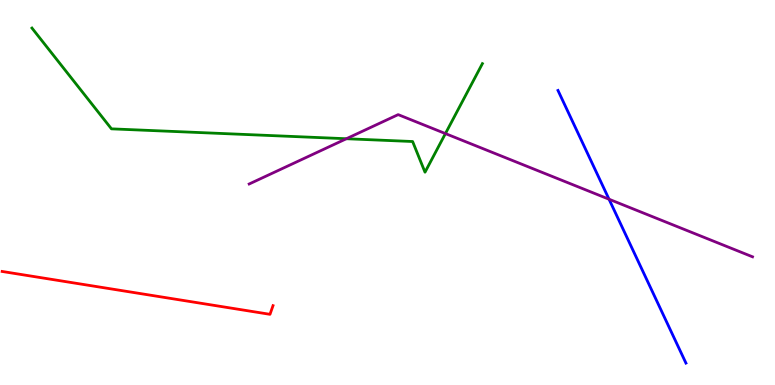[{'lines': ['blue', 'red'], 'intersections': []}, {'lines': ['green', 'red'], 'intersections': []}, {'lines': ['purple', 'red'], 'intersections': []}, {'lines': ['blue', 'green'], 'intersections': []}, {'lines': ['blue', 'purple'], 'intersections': [{'x': 7.86, 'y': 4.83}]}, {'lines': ['green', 'purple'], 'intersections': [{'x': 4.47, 'y': 6.4}, {'x': 5.75, 'y': 6.53}]}]